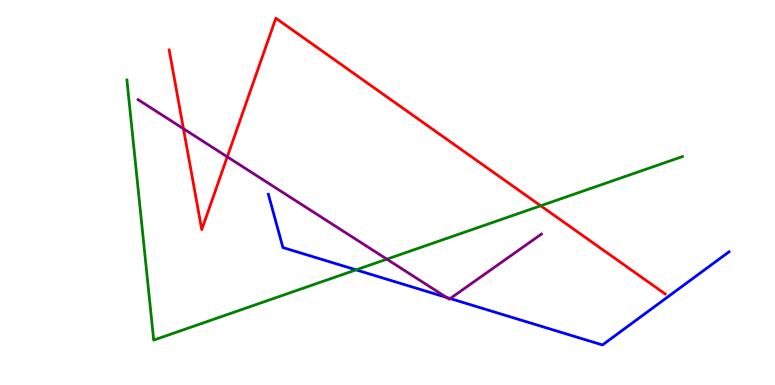[{'lines': ['blue', 'red'], 'intersections': []}, {'lines': ['green', 'red'], 'intersections': [{'x': 6.98, 'y': 4.66}]}, {'lines': ['purple', 'red'], 'intersections': [{'x': 2.37, 'y': 6.66}, {'x': 2.93, 'y': 5.93}]}, {'lines': ['blue', 'green'], 'intersections': [{'x': 4.59, 'y': 2.99}]}, {'lines': ['blue', 'purple'], 'intersections': [{'x': 5.76, 'y': 2.28}, {'x': 5.81, 'y': 2.25}]}, {'lines': ['green', 'purple'], 'intersections': [{'x': 4.99, 'y': 3.27}]}]